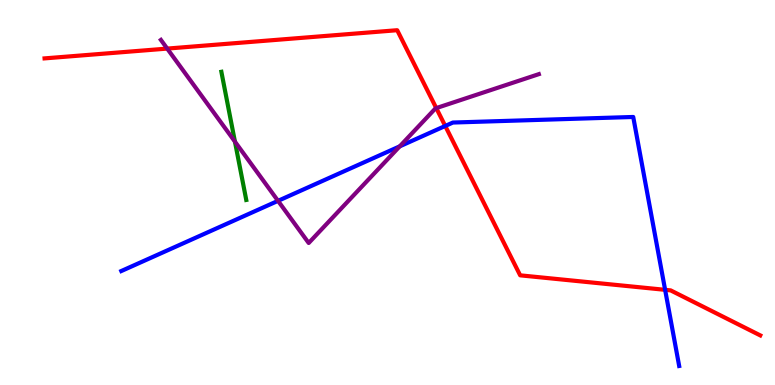[{'lines': ['blue', 'red'], 'intersections': [{'x': 5.75, 'y': 6.73}, {'x': 8.58, 'y': 2.47}]}, {'lines': ['green', 'red'], 'intersections': []}, {'lines': ['purple', 'red'], 'intersections': [{'x': 2.16, 'y': 8.74}, {'x': 5.63, 'y': 7.19}]}, {'lines': ['blue', 'green'], 'intersections': []}, {'lines': ['blue', 'purple'], 'intersections': [{'x': 3.59, 'y': 4.78}, {'x': 5.16, 'y': 6.2}]}, {'lines': ['green', 'purple'], 'intersections': [{'x': 3.03, 'y': 6.32}]}]